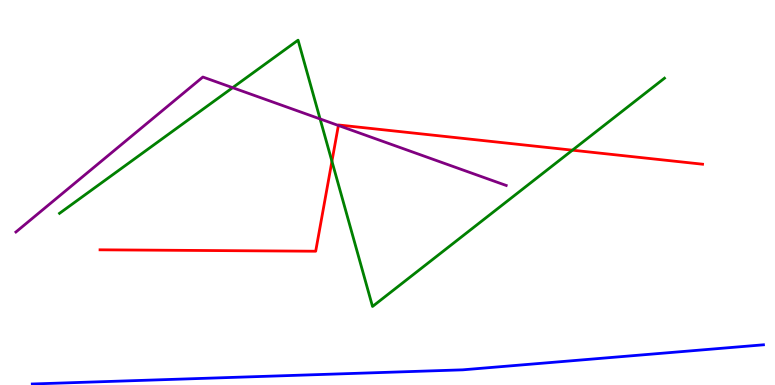[{'lines': ['blue', 'red'], 'intersections': []}, {'lines': ['green', 'red'], 'intersections': [{'x': 4.28, 'y': 5.81}, {'x': 7.39, 'y': 6.1}]}, {'lines': ['purple', 'red'], 'intersections': [{'x': 4.37, 'y': 6.74}]}, {'lines': ['blue', 'green'], 'intersections': []}, {'lines': ['blue', 'purple'], 'intersections': []}, {'lines': ['green', 'purple'], 'intersections': [{'x': 3.0, 'y': 7.72}, {'x': 4.13, 'y': 6.91}]}]